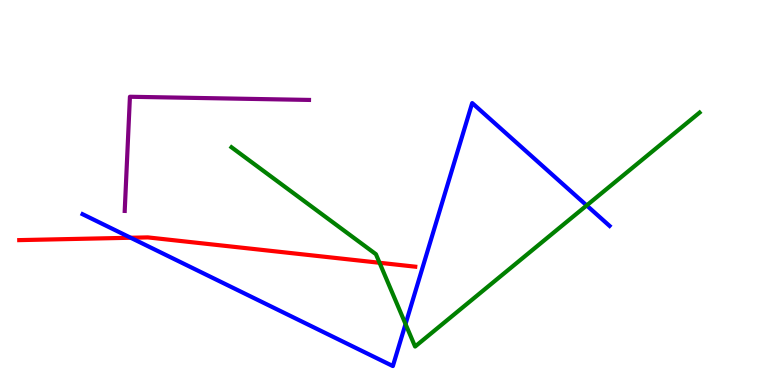[{'lines': ['blue', 'red'], 'intersections': [{'x': 1.69, 'y': 3.82}]}, {'lines': ['green', 'red'], 'intersections': [{'x': 4.9, 'y': 3.17}]}, {'lines': ['purple', 'red'], 'intersections': []}, {'lines': ['blue', 'green'], 'intersections': [{'x': 5.23, 'y': 1.58}, {'x': 7.57, 'y': 4.66}]}, {'lines': ['blue', 'purple'], 'intersections': []}, {'lines': ['green', 'purple'], 'intersections': []}]